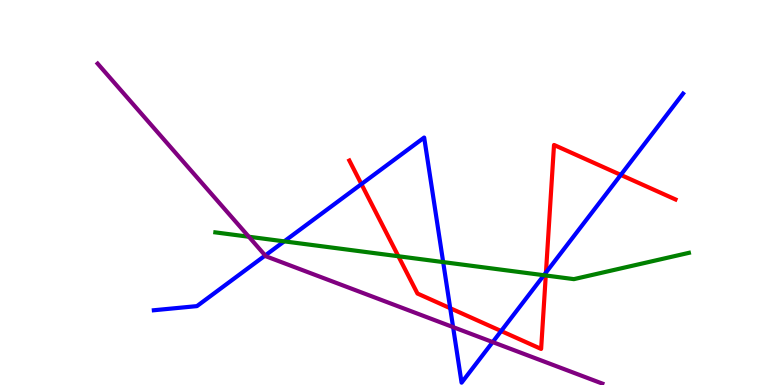[{'lines': ['blue', 'red'], 'intersections': [{'x': 4.66, 'y': 5.22}, {'x': 5.81, 'y': 1.99}, {'x': 6.47, 'y': 1.4}, {'x': 7.04, 'y': 2.92}, {'x': 8.01, 'y': 5.46}]}, {'lines': ['green', 'red'], 'intersections': [{'x': 5.14, 'y': 3.34}, {'x': 7.04, 'y': 2.84}]}, {'lines': ['purple', 'red'], 'intersections': []}, {'lines': ['blue', 'green'], 'intersections': [{'x': 3.67, 'y': 3.73}, {'x': 5.72, 'y': 3.19}, {'x': 7.02, 'y': 2.85}]}, {'lines': ['blue', 'purple'], 'intersections': [{'x': 3.42, 'y': 3.36}, {'x': 5.85, 'y': 1.5}, {'x': 6.36, 'y': 1.11}]}, {'lines': ['green', 'purple'], 'intersections': [{'x': 3.21, 'y': 3.85}]}]